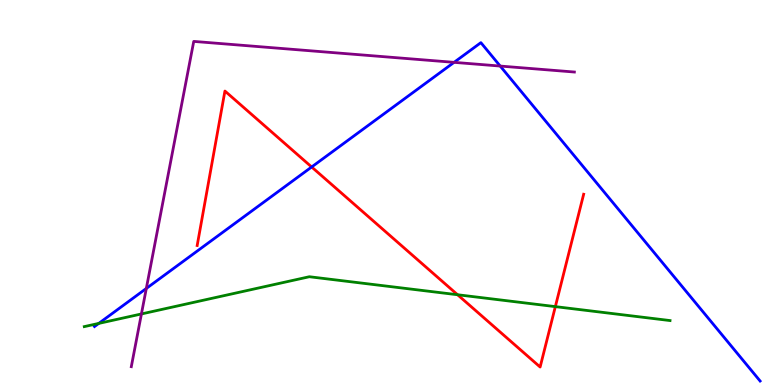[{'lines': ['blue', 'red'], 'intersections': [{'x': 4.02, 'y': 5.66}]}, {'lines': ['green', 'red'], 'intersections': [{'x': 5.9, 'y': 2.34}, {'x': 7.17, 'y': 2.04}]}, {'lines': ['purple', 'red'], 'intersections': []}, {'lines': ['blue', 'green'], 'intersections': [{'x': 1.27, 'y': 1.6}]}, {'lines': ['blue', 'purple'], 'intersections': [{'x': 1.89, 'y': 2.51}, {'x': 5.86, 'y': 8.38}, {'x': 6.45, 'y': 8.28}]}, {'lines': ['green', 'purple'], 'intersections': [{'x': 1.82, 'y': 1.85}]}]